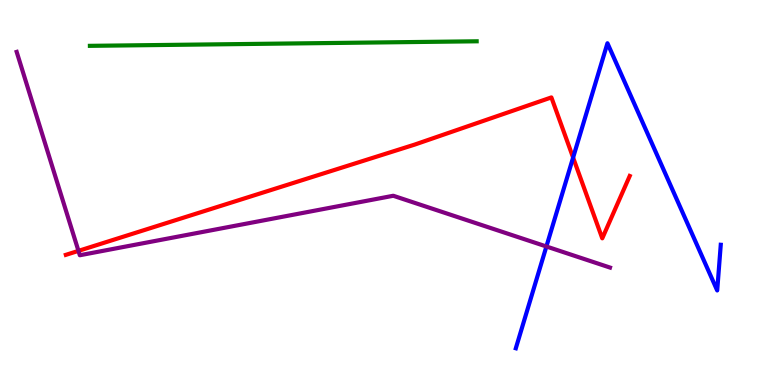[{'lines': ['blue', 'red'], 'intersections': [{'x': 7.39, 'y': 5.91}]}, {'lines': ['green', 'red'], 'intersections': []}, {'lines': ['purple', 'red'], 'intersections': [{'x': 1.01, 'y': 3.48}]}, {'lines': ['blue', 'green'], 'intersections': []}, {'lines': ['blue', 'purple'], 'intersections': [{'x': 7.05, 'y': 3.6}]}, {'lines': ['green', 'purple'], 'intersections': []}]